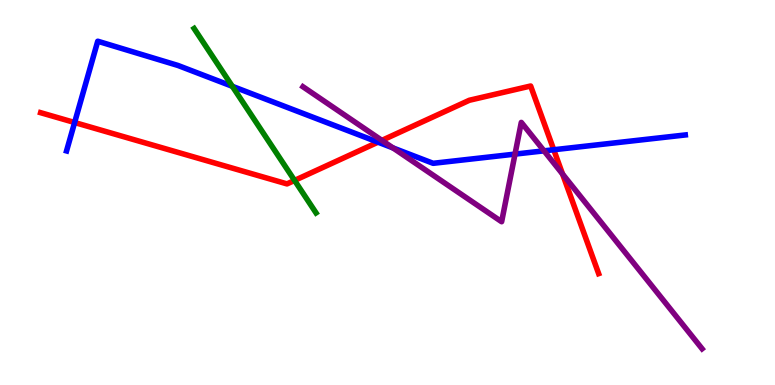[{'lines': ['blue', 'red'], 'intersections': [{'x': 0.963, 'y': 6.82}, {'x': 4.88, 'y': 6.31}, {'x': 7.15, 'y': 6.11}]}, {'lines': ['green', 'red'], 'intersections': [{'x': 3.8, 'y': 5.31}]}, {'lines': ['purple', 'red'], 'intersections': [{'x': 4.93, 'y': 6.35}, {'x': 7.26, 'y': 5.48}]}, {'lines': ['blue', 'green'], 'intersections': [{'x': 3.0, 'y': 7.76}]}, {'lines': ['blue', 'purple'], 'intersections': [{'x': 5.07, 'y': 6.16}, {'x': 6.65, 'y': 6.0}, {'x': 7.02, 'y': 6.08}]}, {'lines': ['green', 'purple'], 'intersections': []}]